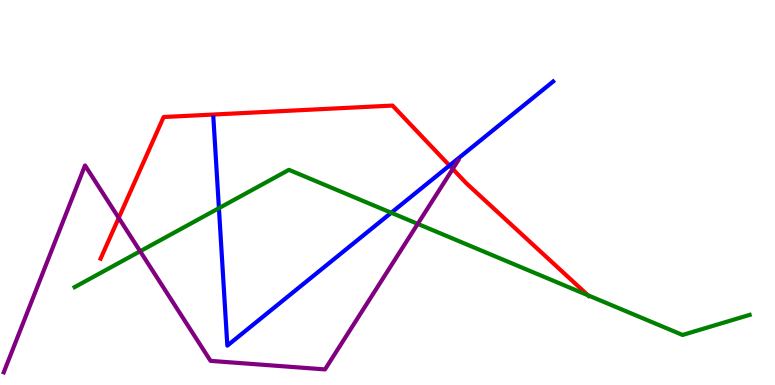[{'lines': ['blue', 'red'], 'intersections': [{'x': 5.8, 'y': 5.7}]}, {'lines': ['green', 'red'], 'intersections': [{'x': 7.59, 'y': 2.33}]}, {'lines': ['purple', 'red'], 'intersections': [{'x': 1.53, 'y': 4.34}, {'x': 5.84, 'y': 5.61}]}, {'lines': ['blue', 'green'], 'intersections': [{'x': 2.82, 'y': 4.59}, {'x': 5.05, 'y': 4.47}]}, {'lines': ['blue', 'purple'], 'intersections': []}, {'lines': ['green', 'purple'], 'intersections': [{'x': 1.81, 'y': 3.47}, {'x': 5.39, 'y': 4.19}]}]